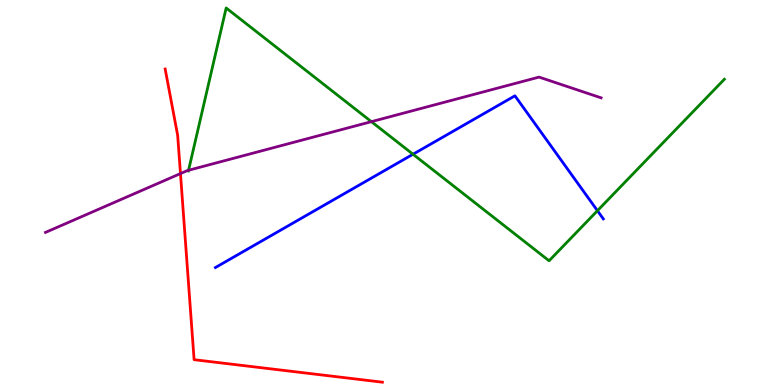[{'lines': ['blue', 'red'], 'intersections': []}, {'lines': ['green', 'red'], 'intersections': []}, {'lines': ['purple', 'red'], 'intersections': [{'x': 2.33, 'y': 5.49}]}, {'lines': ['blue', 'green'], 'intersections': [{'x': 5.33, 'y': 5.99}, {'x': 7.71, 'y': 4.53}]}, {'lines': ['blue', 'purple'], 'intersections': []}, {'lines': ['green', 'purple'], 'intersections': [{'x': 2.43, 'y': 5.58}, {'x': 4.79, 'y': 6.84}]}]